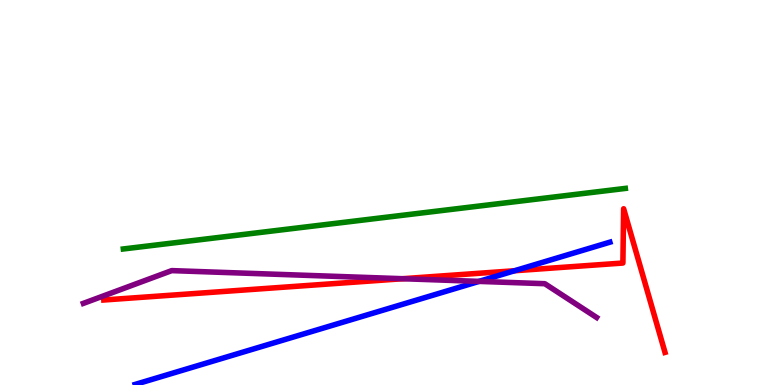[{'lines': ['blue', 'red'], 'intersections': [{'x': 6.64, 'y': 2.97}]}, {'lines': ['green', 'red'], 'intersections': []}, {'lines': ['purple', 'red'], 'intersections': [{'x': 5.2, 'y': 2.76}]}, {'lines': ['blue', 'green'], 'intersections': []}, {'lines': ['blue', 'purple'], 'intersections': [{'x': 6.18, 'y': 2.69}]}, {'lines': ['green', 'purple'], 'intersections': []}]